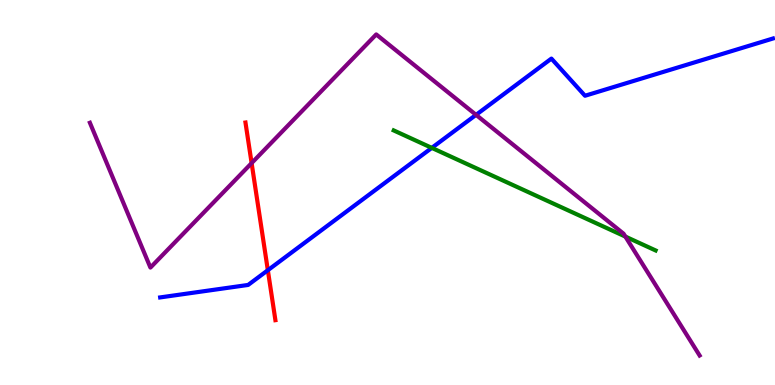[{'lines': ['blue', 'red'], 'intersections': [{'x': 3.46, 'y': 2.98}]}, {'lines': ['green', 'red'], 'intersections': []}, {'lines': ['purple', 'red'], 'intersections': [{'x': 3.25, 'y': 5.76}]}, {'lines': ['blue', 'green'], 'intersections': [{'x': 5.57, 'y': 6.16}]}, {'lines': ['blue', 'purple'], 'intersections': [{'x': 6.14, 'y': 7.02}]}, {'lines': ['green', 'purple'], 'intersections': [{'x': 8.07, 'y': 3.86}]}]